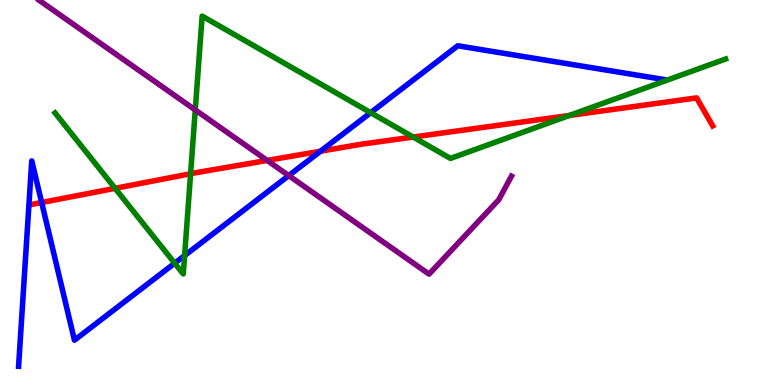[{'lines': ['blue', 'red'], 'intersections': [{'x': 0.538, 'y': 4.74}, {'x': 4.14, 'y': 6.07}]}, {'lines': ['green', 'red'], 'intersections': [{'x': 1.48, 'y': 5.11}, {'x': 2.46, 'y': 5.49}, {'x': 5.33, 'y': 6.44}, {'x': 7.35, 'y': 7.0}]}, {'lines': ['purple', 'red'], 'intersections': [{'x': 3.45, 'y': 5.83}]}, {'lines': ['blue', 'green'], 'intersections': [{'x': 2.25, 'y': 3.16}, {'x': 2.38, 'y': 3.36}, {'x': 4.78, 'y': 7.07}]}, {'lines': ['blue', 'purple'], 'intersections': [{'x': 3.73, 'y': 5.44}]}, {'lines': ['green', 'purple'], 'intersections': [{'x': 2.52, 'y': 7.14}]}]